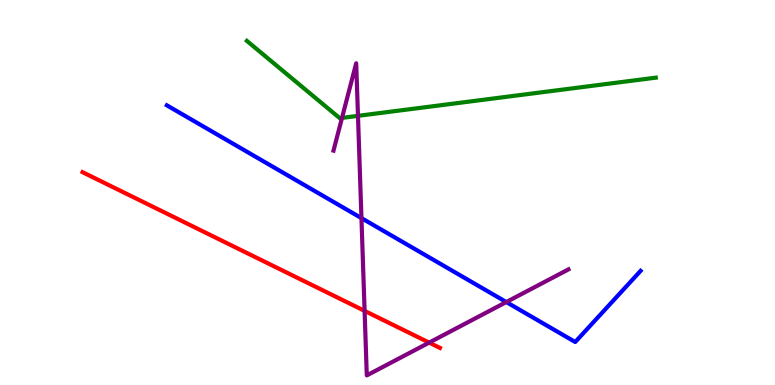[{'lines': ['blue', 'red'], 'intersections': []}, {'lines': ['green', 'red'], 'intersections': []}, {'lines': ['purple', 'red'], 'intersections': [{'x': 4.7, 'y': 1.93}, {'x': 5.54, 'y': 1.1}]}, {'lines': ['blue', 'green'], 'intersections': []}, {'lines': ['blue', 'purple'], 'intersections': [{'x': 4.66, 'y': 4.33}, {'x': 6.53, 'y': 2.15}]}, {'lines': ['green', 'purple'], 'intersections': [{'x': 4.41, 'y': 6.94}, {'x': 4.62, 'y': 6.99}]}]